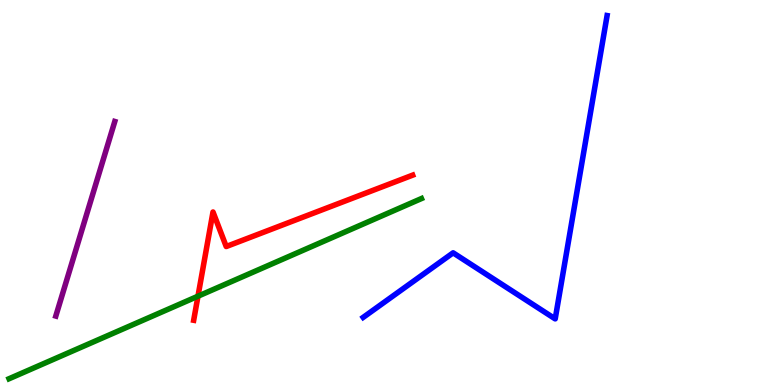[{'lines': ['blue', 'red'], 'intersections': []}, {'lines': ['green', 'red'], 'intersections': [{'x': 2.55, 'y': 2.31}]}, {'lines': ['purple', 'red'], 'intersections': []}, {'lines': ['blue', 'green'], 'intersections': []}, {'lines': ['blue', 'purple'], 'intersections': []}, {'lines': ['green', 'purple'], 'intersections': []}]